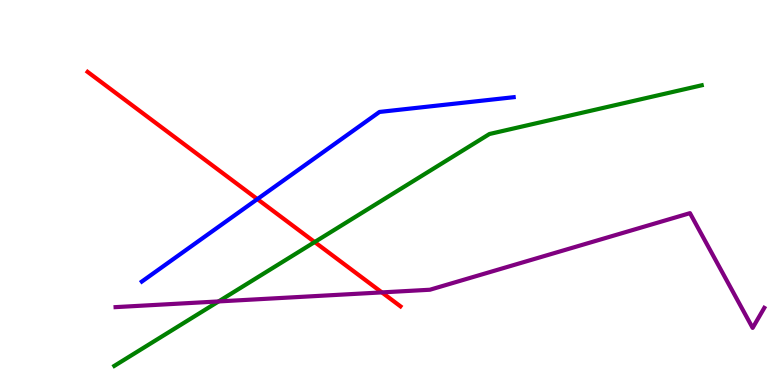[{'lines': ['blue', 'red'], 'intersections': [{'x': 3.32, 'y': 4.83}]}, {'lines': ['green', 'red'], 'intersections': [{'x': 4.06, 'y': 3.71}]}, {'lines': ['purple', 'red'], 'intersections': [{'x': 4.93, 'y': 2.41}]}, {'lines': ['blue', 'green'], 'intersections': []}, {'lines': ['blue', 'purple'], 'intersections': []}, {'lines': ['green', 'purple'], 'intersections': [{'x': 2.82, 'y': 2.17}]}]